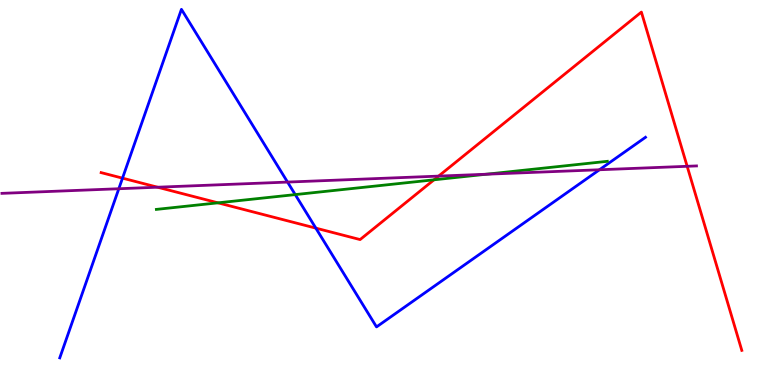[{'lines': ['blue', 'red'], 'intersections': [{'x': 1.58, 'y': 5.37}, {'x': 4.08, 'y': 4.07}]}, {'lines': ['green', 'red'], 'intersections': [{'x': 2.81, 'y': 4.73}, {'x': 5.6, 'y': 5.33}]}, {'lines': ['purple', 'red'], 'intersections': [{'x': 2.03, 'y': 5.14}, {'x': 5.66, 'y': 5.43}, {'x': 8.87, 'y': 5.68}]}, {'lines': ['blue', 'green'], 'intersections': [{'x': 3.81, 'y': 4.95}]}, {'lines': ['blue', 'purple'], 'intersections': [{'x': 1.53, 'y': 5.1}, {'x': 3.71, 'y': 5.27}, {'x': 7.73, 'y': 5.59}]}, {'lines': ['green', 'purple'], 'intersections': [{'x': 6.28, 'y': 5.47}]}]